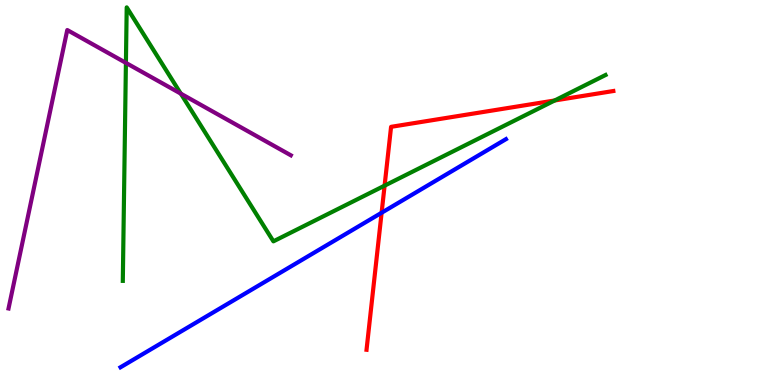[{'lines': ['blue', 'red'], 'intersections': [{'x': 4.92, 'y': 4.47}]}, {'lines': ['green', 'red'], 'intersections': [{'x': 4.96, 'y': 5.18}, {'x': 7.16, 'y': 7.39}]}, {'lines': ['purple', 'red'], 'intersections': []}, {'lines': ['blue', 'green'], 'intersections': []}, {'lines': ['blue', 'purple'], 'intersections': []}, {'lines': ['green', 'purple'], 'intersections': [{'x': 1.62, 'y': 8.37}, {'x': 2.33, 'y': 7.57}]}]